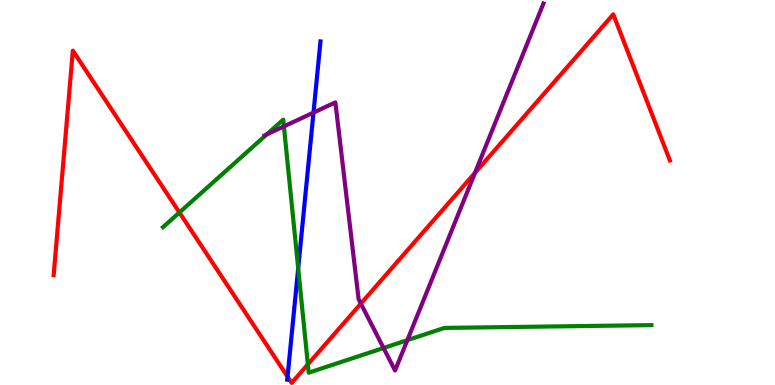[{'lines': ['blue', 'red'], 'intersections': [{'x': 3.71, 'y': 0.217}]}, {'lines': ['green', 'red'], 'intersections': [{'x': 2.32, 'y': 4.48}, {'x': 3.97, 'y': 0.536}]}, {'lines': ['purple', 'red'], 'intersections': [{'x': 4.66, 'y': 2.11}, {'x': 6.13, 'y': 5.51}]}, {'lines': ['blue', 'green'], 'intersections': [{'x': 3.85, 'y': 3.03}]}, {'lines': ['blue', 'purple'], 'intersections': [{'x': 4.05, 'y': 7.08}]}, {'lines': ['green', 'purple'], 'intersections': [{'x': 3.44, 'y': 6.51}, {'x': 3.66, 'y': 6.72}, {'x': 4.95, 'y': 0.961}, {'x': 5.26, 'y': 1.17}]}]